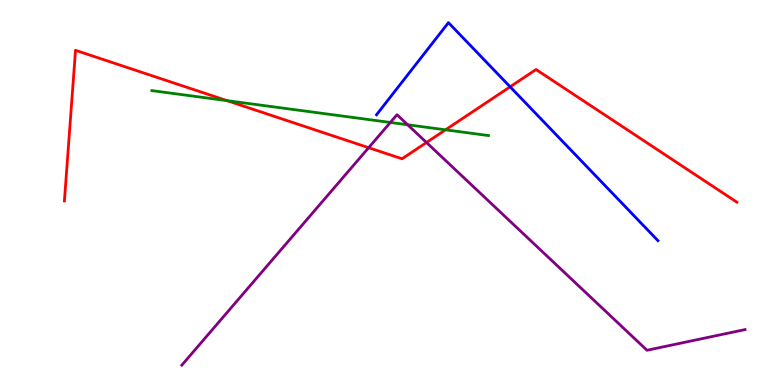[{'lines': ['blue', 'red'], 'intersections': [{'x': 6.58, 'y': 7.75}]}, {'lines': ['green', 'red'], 'intersections': [{'x': 2.93, 'y': 7.39}, {'x': 5.75, 'y': 6.63}]}, {'lines': ['purple', 'red'], 'intersections': [{'x': 4.76, 'y': 6.16}, {'x': 5.5, 'y': 6.3}]}, {'lines': ['blue', 'green'], 'intersections': []}, {'lines': ['blue', 'purple'], 'intersections': []}, {'lines': ['green', 'purple'], 'intersections': [{'x': 5.04, 'y': 6.82}, {'x': 5.26, 'y': 6.76}]}]